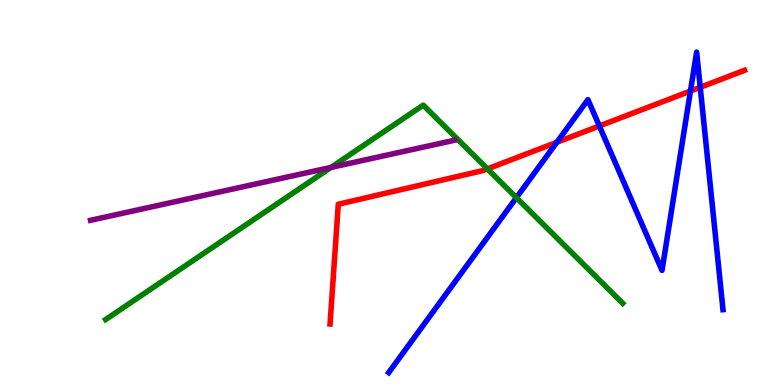[{'lines': ['blue', 'red'], 'intersections': [{'x': 7.18, 'y': 6.3}, {'x': 7.73, 'y': 6.73}, {'x': 8.91, 'y': 7.64}, {'x': 9.04, 'y': 7.73}]}, {'lines': ['green', 'red'], 'intersections': [{'x': 6.29, 'y': 5.61}]}, {'lines': ['purple', 'red'], 'intersections': []}, {'lines': ['blue', 'green'], 'intersections': [{'x': 6.66, 'y': 4.87}]}, {'lines': ['blue', 'purple'], 'intersections': []}, {'lines': ['green', 'purple'], 'intersections': [{'x': 4.27, 'y': 5.65}]}]